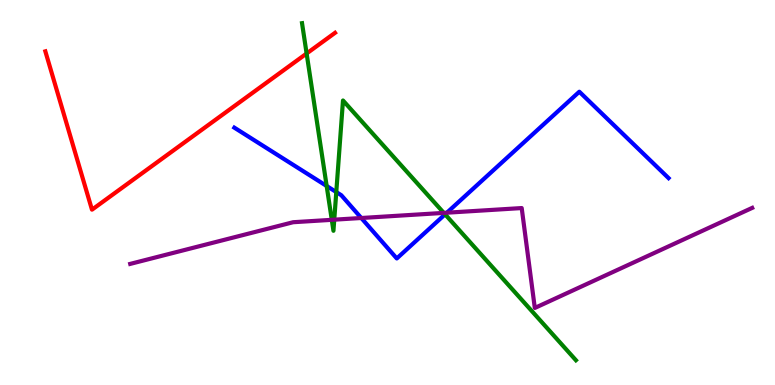[{'lines': ['blue', 'red'], 'intersections': []}, {'lines': ['green', 'red'], 'intersections': [{'x': 3.96, 'y': 8.61}]}, {'lines': ['purple', 'red'], 'intersections': []}, {'lines': ['blue', 'green'], 'intersections': [{'x': 4.22, 'y': 5.17}, {'x': 4.34, 'y': 5.01}, {'x': 5.74, 'y': 4.43}]}, {'lines': ['blue', 'purple'], 'intersections': [{'x': 4.66, 'y': 4.34}, {'x': 5.77, 'y': 4.48}]}, {'lines': ['green', 'purple'], 'intersections': [{'x': 4.28, 'y': 4.29}, {'x': 4.31, 'y': 4.29}, {'x': 5.73, 'y': 4.47}]}]